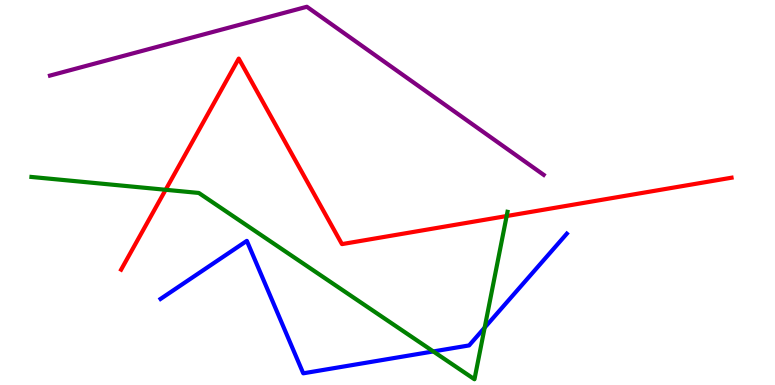[{'lines': ['blue', 'red'], 'intersections': []}, {'lines': ['green', 'red'], 'intersections': [{'x': 2.14, 'y': 5.07}, {'x': 6.54, 'y': 4.39}]}, {'lines': ['purple', 'red'], 'intersections': []}, {'lines': ['blue', 'green'], 'intersections': [{'x': 5.59, 'y': 0.872}, {'x': 6.25, 'y': 1.49}]}, {'lines': ['blue', 'purple'], 'intersections': []}, {'lines': ['green', 'purple'], 'intersections': []}]